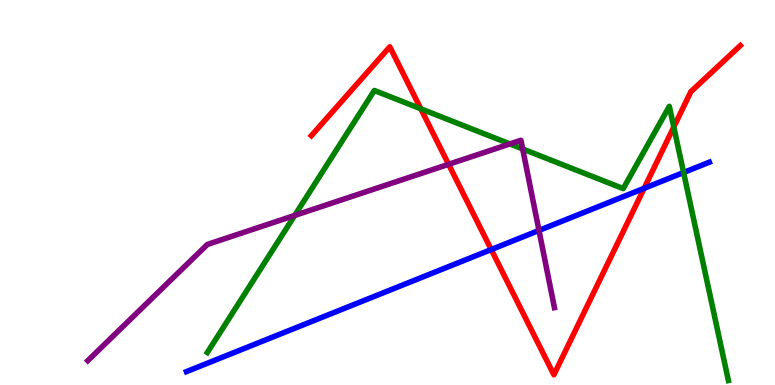[{'lines': ['blue', 'red'], 'intersections': [{'x': 6.34, 'y': 3.52}, {'x': 8.31, 'y': 5.11}]}, {'lines': ['green', 'red'], 'intersections': [{'x': 5.43, 'y': 7.17}, {'x': 8.69, 'y': 6.7}]}, {'lines': ['purple', 'red'], 'intersections': [{'x': 5.79, 'y': 5.73}]}, {'lines': ['blue', 'green'], 'intersections': [{'x': 8.82, 'y': 5.52}]}, {'lines': ['blue', 'purple'], 'intersections': [{'x': 6.95, 'y': 4.01}]}, {'lines': ['green', 'purple'], 'intersections': [{'x': 3.8, 'y': 4.4}, {'x': 6.58, 'y': 6.26}, {'x': 6.74, 'y': 6.13}]}]